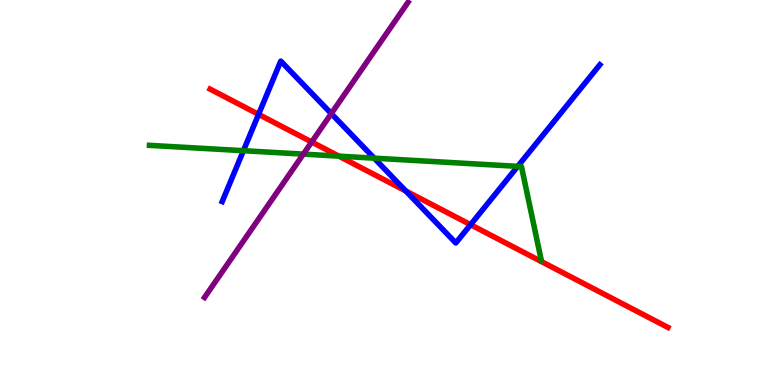[{'lines': ['blue', 'red'], 'intersections': [{'x': 3.34, 'y': 7.03}, {'x': 5.24, 'y': 5.04}, {'x': 6.07, 'y': 4.16}]}, {'lines': ['green', 'red'], 'intersections': [{'x': 4.37, 'y': 5.94}]}, {'lines': ['purple', 'red'], 'intersections': [{'x': 4.02, 'y': 6.31}]}, {'lines': ['blue', 'green'], 'intersections': [{'x': 3.14, 'y': 6.09}, {'x': 4.83, 'y': 5.89}, {'x': 6.68, 'y': 5.68}]}, {'lines': ['blue', 'purple'], 'intersections': [{'x': 4.27, 'y': 7.05}]}, {'lines': ['green', 'purple'], 'intersections': [{'x': 3.91, 'y': 6.0}]}]